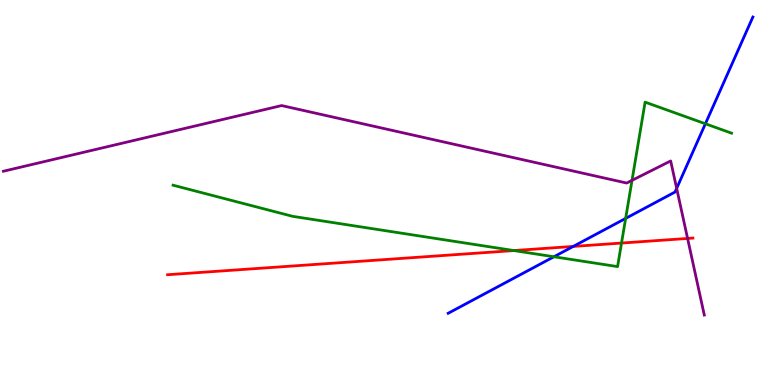[{'lines': ['blue', 'red'], 'intersections': [{'x': 7.4, 'y': 3.6}]}, {'lines': ['green', 'red'], 'intersections': [{'x': 6.63, 'y': 3.49}, {'x': 8.02, 'y': 3.69}]}, {'lines': ['purple', 'red'], 'intersections': [{'x': 8.87, 'y': 3.81}]}, {'lines': ['blue', 'green'], 'intersections': [{'x': 7.15, 'y': 3.33}, {'x': 8.07, 'y': 4.33}, {'x': 9.1, 'y': 6.79}]}, {'lines': ['blue', 'purple'], 'intersections': [{'x': 8.73, 'y': 5.11}]}, {'lines': ['green', 'purple'], 'intersections': [{'x': 8.16, 'y': 5.32}]}]